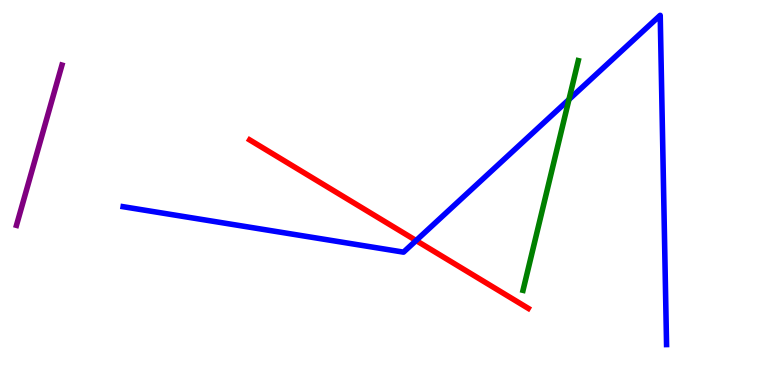[{'lines': ['blue', 'red'], 'intersections': [{'x': 5.37, 'y': 3.75}]}, {'lines': ['green', 'red'], 'intersections': []}, {'lines': ['purple', 'red'], 'intersections': []}, {'lines': ['blue', 'green'], 'intersections': [{'x': 7.34, 'y': 7.42}]}, {'lines': ['blue', 'purple'], 'intersections': []}, {'lines': ['green', 'purple'], 'intersections': []}]